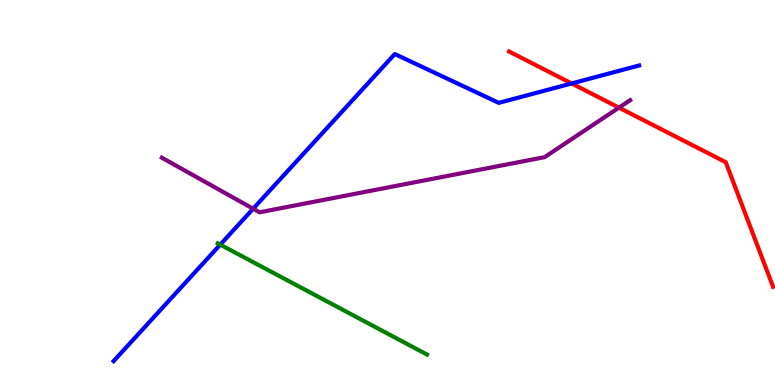[{'lines': ['blue', 'red'], 'intersections': [{'x': 7.38, 'y': 7.83}]}, {'lines': ['green', 'red'], 'intersections': []}, {'lines': ['purple', 'red'], 'intersections': [{'x': 7.99, 'y': 7.2}]}, {'lines': ['blue', 'green'], 'intersections': [{'x': 2.84, 'y': 3.65}]}, {'lines': ['blue', 'purple'], 'intersections': [{'x': 3.27, 'y': 4.58}]}, {'lines': ['green', 'purple'], 'intersections': []}]